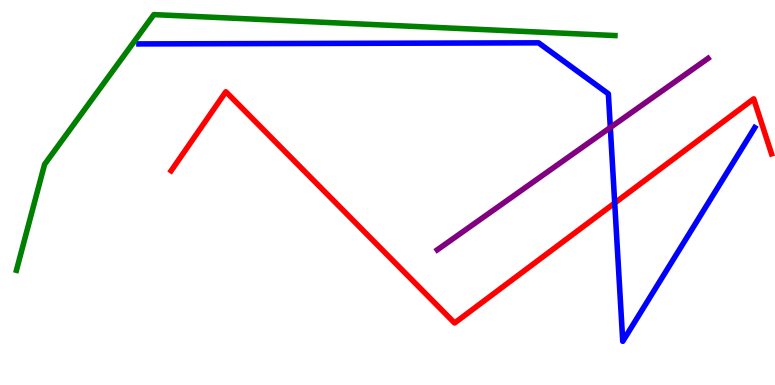[{'lines': ['blue', 'red'], 'intersections': [{'x': 7.93, 'y': 4.73}]}, {'lines': ['green', 'red'], 'intersections': []}, {'lines': ['purple', 'red'], 'intersections': []}, {'lines': ['blue', 'green'], 'intersections': []}, {'lines': ['blue', 'purple'], 'intersections': [{'x': 7.88, 'y': 6.69}]}, {'lines': ['green', 'purple'], 'intersections': []}]